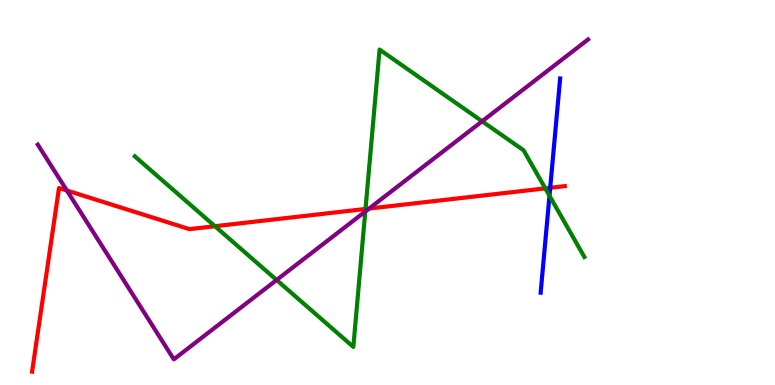[{'lines': ['blue', 'red'], 'intersections': [{'x': 7.1, 'y': 5.12}]}, {'lines': ['green', 'red'], 'intersections': [{'x': 2.77, 'y': 4.12}, {'x': 4.72, 'y': 4.57}, {'x': 7.04, 'y': 5.11}]}, {'lines': ['purple', 'red'], 'intersections': [{'x': 0.863, 'y': 5.05}, {'x': 4.76, 'y': 4.58}]}, {'lines': ['blue', 'green'], 'intersections': [{'x': 7.09, 'y': 4.92}]}, {'lines': ['blue', 'purple'], 'intersections': []}, {'lines': ['green', 'purple'], 'intersections': [{'x': 3.57, 'y': 2.73}, {'x': 4.71, 'y': 4.51}, {'x': 6.22, 'y': 6.85}]}]